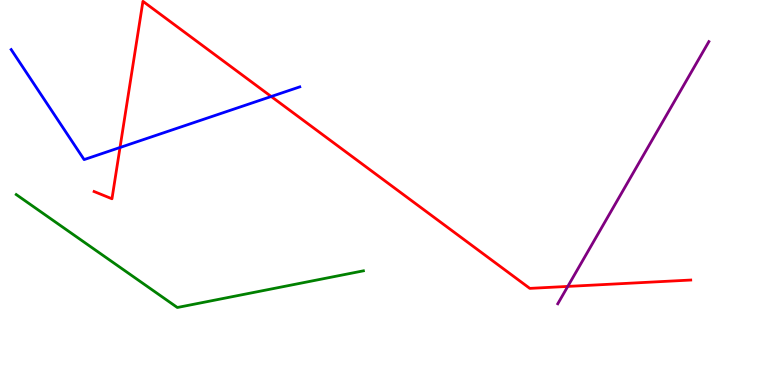[{'lines': ['blue', 'red'], 'intersections': [{'x': 1.55, 'y': 6.17}, {'x': 3.5, 'y': 7.49}]}, {'lines': ['green', 'red'], 'intersections': []}, {'lines': ['purple', 'red'], 'intersections': [{'x': 7.33, 'y': 2.56}]}, {'lines': ['blue', 'green'], 'intersections': []}, {'lines': ['blue', 'purple'], 'intersections': []}, {'lines': ['green', 'purple'], 'intersections': []}]